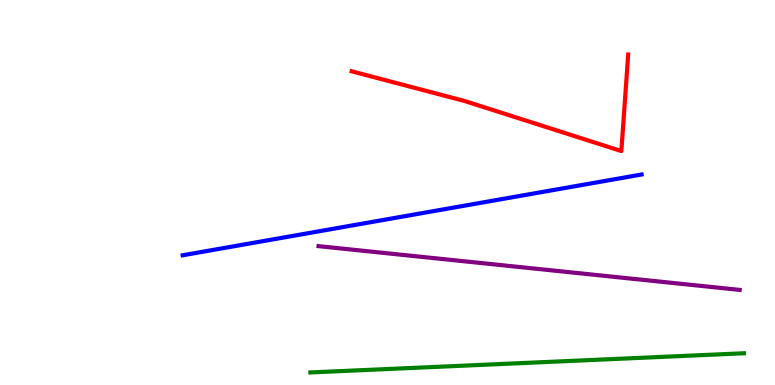[{'lines': ['blue', 'red'], 'intersections': []}, {'lines': ['green', 'red'], 'intersections': []}, {'lines': ['purple', 'red'], 'intersections': []}, {'lines': ['blue', 'green'], 'intersections': []}, {'lines': ['blue', 'purple'], 'intersections': []}, {'lines': ['green', 'purple'], 'intersections': []}]